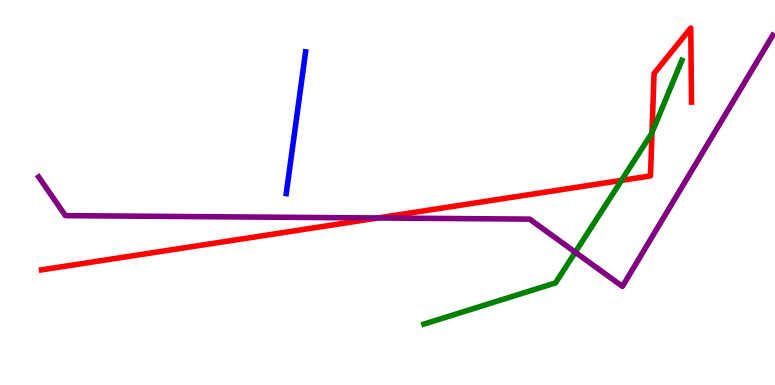[{'lines': ['blue', 'red'], 'intersections': []}, {'lines': ['green', 'red'], 'intersections': [{'x': 8.02, 'y': 5.31}, {'x': 8.41, 'y': 6.56}]}, {'lines': ['purple', 'red'], 'intersections': [{'x': 4.88, 'y': 4.34}]}, {'lines': ['blue', 'green'], 'intersections': []}, {'lines': ['blue', 'purple'], 'intersections': []}, {'lines': ['green', 'purple'], 'intersections': [{'x': 7.42, 'y': 3.45}]}]